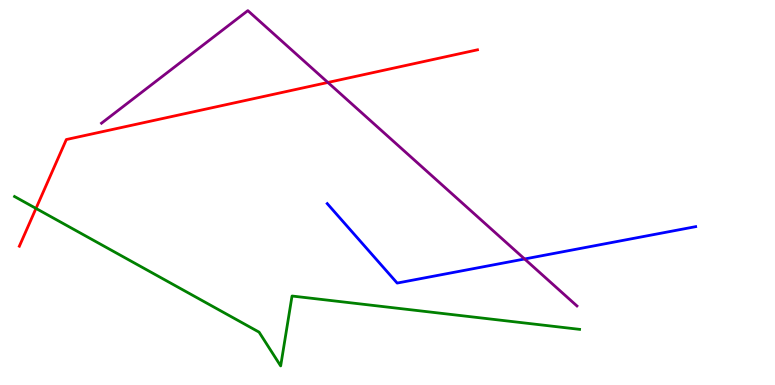[{'lines': ['blue', 'red'], 'intersections': []}, {'lines': ['green', 'red'], 'intersections': [{'x': 0.464, 'y': 4.59}]}, {'lines': ['purple', 'red'], 'intersections': [{'x': 4.23, 'y': 7.86}]}, {'lines': ['blue', 'green'], 'intersections': []}, {'lines': ['blue', 'purple'], 'intersections': [{'x': 6.77, 'y': 3.27}]}, {'lines': ['green', 'purple'], 'intersections': []}]